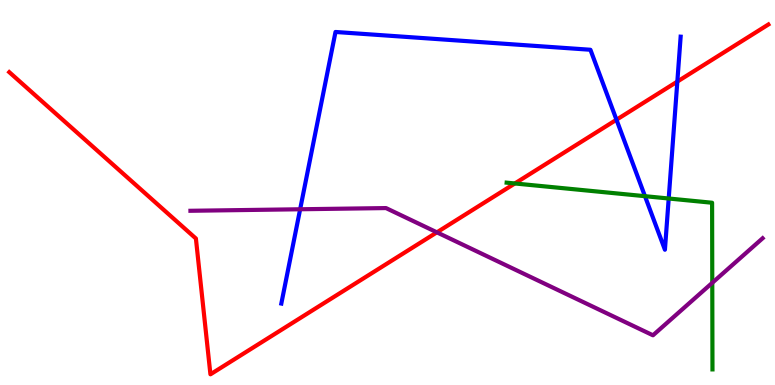[{'lines': ['blue', 'red'], 'intersections': [{'x': 7.95, 'y': 6.89}, {'x': 8.74, 'y': 7.88}]}, {'lines': ['green', 'red'], 'intersections': [{'x': 6.64, 'y': 5.23}]}, {'lines': ['purple', 'red'], 'intersections': [{'x': 5.64, 'y': 3.97}]}, {'lines': ['blue', 'green'], 'intersections': [{'x': 8.32, 'y': 4.9}, {'x': 8.63, 'y': 4.84}]}, {'lines': ['blue', 'purple'], 'intersections': [{'x': 3.87, 'y': 4.56}]}, {'lines': ['green', 'purple'], 'intersections': [{'x': 9.19, 'y': 2.65}]}]